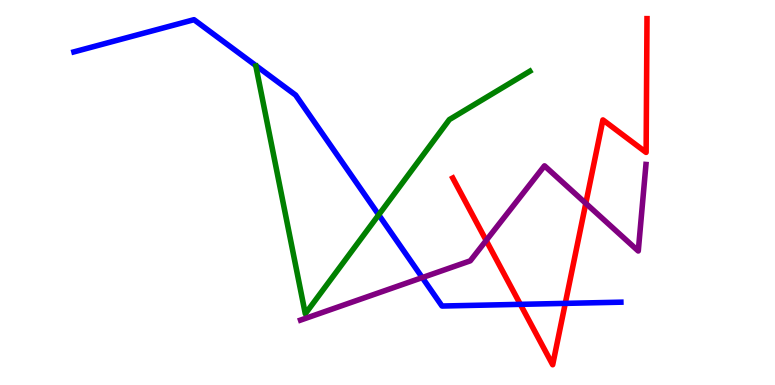[{'lines': ['blue', 'red'], 'intersections': [{'x': 6.71, 'y': 2.1}, {'x': 7.29, 'y': 2.12}]}, {'lines': ['green', 'red'], 'intersections': []}, {'lines': ['purple', 'red'], 'intersections': [{'x': 6.27, 'y': 3.75}, {'x': 7.56, 'y': 4.72}]}, {'lines': ['blue', 'green'], 'intersections': [{'x': 4.89, 'y': 4.42}]}, {'lines': ['blue', 'purple'], 'intersections': [{'x': 5.45, 'y': 2.79}]}, {'lines': ['green', 'purple'], 'intersections': []}]